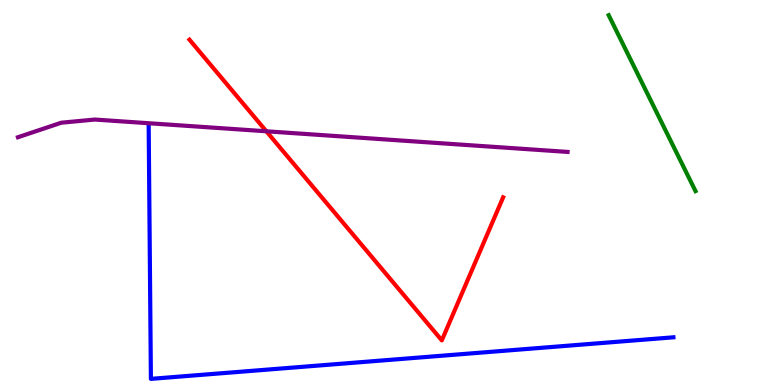[{'lines': ['blue', 'red'], 'intersections': []}, {'lines': ['green', 'red'], 'intersections': []}, {'lines': ['purple', 'red'], 'intersections': [{'x': 3.44, 'y': 6.59}]}, {'lines': ['blue', 'green'], 'intersections': []}, {'lines': ['blue', 'purple'], 'intersections': []}, {'lines': ['green', 'purple'], 'intersections': []}]